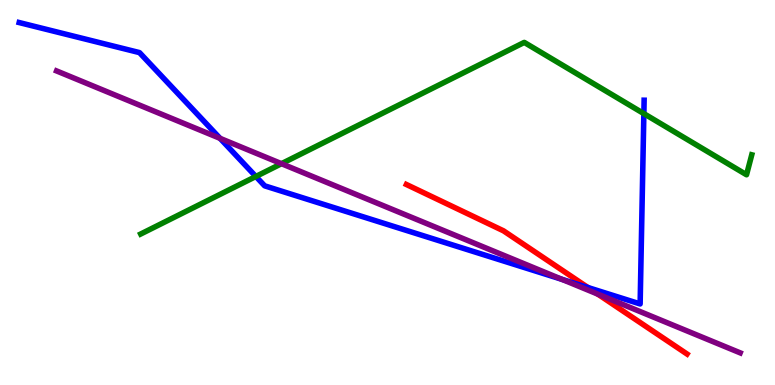[{'lines': ['blue', 'red'], 'intersections': [{'x': 7.59, 'y': 2.53}]}, {'lines': ['green', 'red'], 'intersections': []}, {'lines': ['purple', 'red'], 'intersections': [{'x': 7.71, 'y': 2.36}]}, {'lines': ['blue', 'green'], 'intersections': [{'x': 3.3, 'y': 5.42}, {'x': 8.31, 'y': 7.05}]}, {'lines': ['blue', 'purple'], 'intersections': [{'x': 2.84, 'y': 6.41}, {'x': 7.25, 'y': 2.74}]}, {'lines': ['green', 'purple'], 'intersections': [{'x': 3.63, 'y': 5.75}]}]